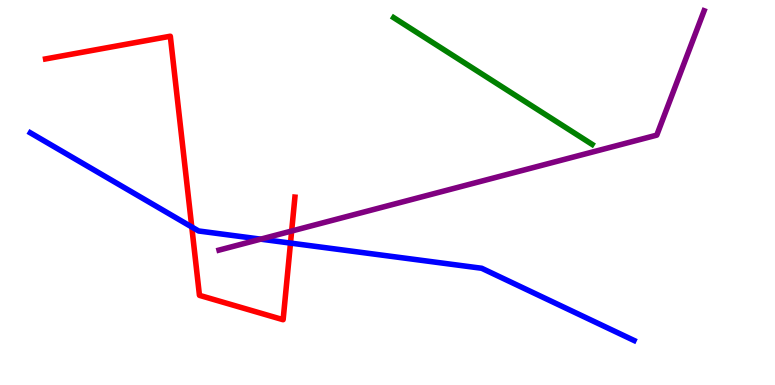[{'lines': ['blue', 'red'], 'intersections': [{'x': 2.47, 'y': 4.1}, {'x': 3.75, 'y': 3.69}]}, {'lines': ['green', 'red'], 'intersections': []}, {'lines': ['purple', 'red'], 'intersections': [{'x': 3.76, 'y': 4.0}]}, {'lines': ['blue', 'green'], 'intersections': []}, {'lines': ['blue', 'purple'], 'intersections': [{'x': 3.36, 'y': 3.79}]}, {'lines': ['green', 'purple'], 'intersections': []}]